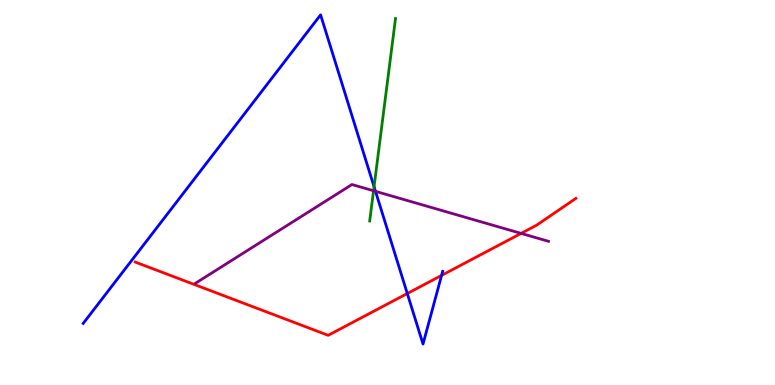[{'lines': ['blue', 'red'], 'intersections': [{'x': 5.26, 'y': 2.38}, {'x': 5.7, 'y': 2.85}]}, {'lines': ['green', 'red'], 'intersections': []}, {'lines': ['purple', 'red'], 'intersections': [{'x': 6.72, 'y': 3.94}]}, {'lines': ['blue', 'green'], 'intersections': [{'x': 4.83, 'y': 5.15}]}, {'lines': ['blue', 'purple'], 'intersections': [{'x': 4.85, 'y': 5.03}]}, {'lines': ['green', 'purple'], 'intersections': [{'x': 4.82, 'y': 5.04}]}]